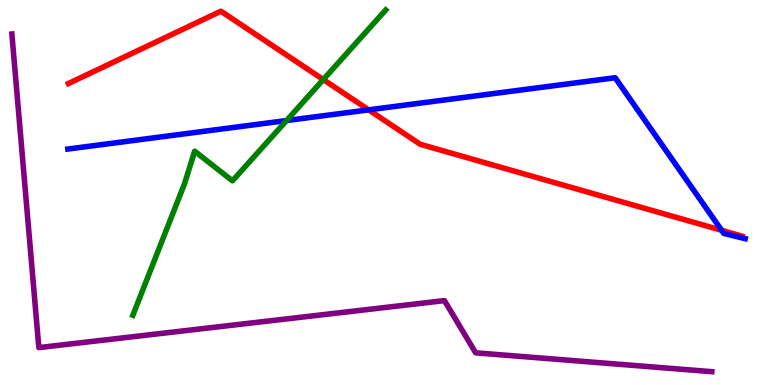[{'lines': ['blue', 'red'], 'intersections': [{'x': 4.76, 'y': 7.15}, {'x': 9.31, 'y': 4.02}]}, {'lines': ['green', 'red'], 'intersections': [{'x': 4.17, 'y': 7.93}]}, {'lines': ['purple', 'red'], 'intersections': []}, {'lines': ['blue', 'green'], 'intersections': [{'x': 3.7, 'y': 6.87}]}, {'lines': ['blue', 'purple'], 'intersections': []}, {'lines': ['green', 'purple'], 'intersections': []}]